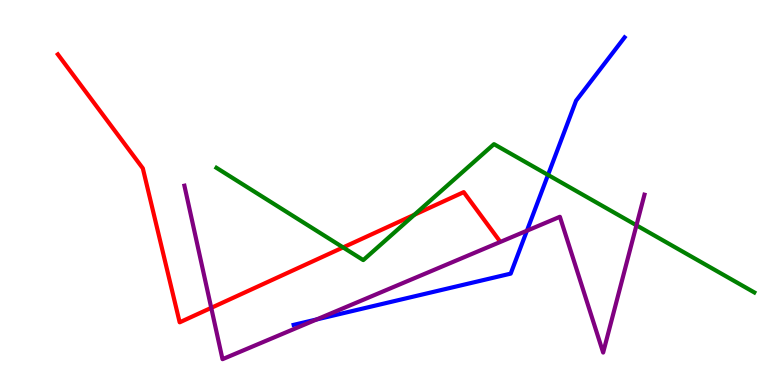[{'lines': ['blue', 'red'], 'intersections': []}, {'lines': ['green', 'red'], 'intersections': [{'x': 4.43, 'y': 3.57}, {'x': 5.35, 'y': 4.42}]}, {'lines': ['purple', 'red'], 'intersections': [{'x': 2.73, 'y': 2.0}]}, {'lines': ['blue', 'green'], 'intersections': [{'x': 7.07, 'y': 5.46}]}, {'lines': ['blue', 'purple'], 'intersections': [{'x': 4.09, 'y': 1.7}, {'x': 6.8, 'y': 4.01}]}, {'lines': ['green', 'purple'], 'intersections': [{'x': 8.21, 'y': 4.15}]}]